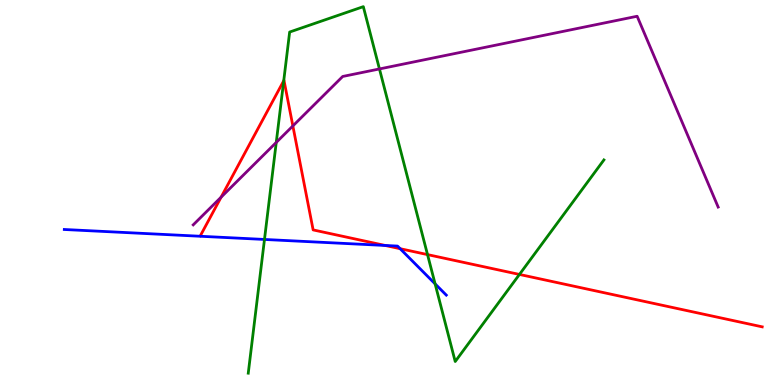[{'lines': ['blue', 'red'], 'intersections': [{'x': 4.97, 'y': 3.62}, {'x': 5.16, 'y': 3.54}]}, {'lines': ['green', 'red'], 'intersections': [{'x': 3.66, 'y': 7.9}, {'x': 5.52, 'y': 3.39}, {'x': 6.7, 'y': 2.87}]}, {'lines': ['purple', 'red'], 'intersections': [{'x': 2.85, 'y': 4.88}, {'x': 3.78, 'y': 6.73}]}, {'lines': ['blue', 'green'], 'intersections': [{'x': 3.41, 'y': 3.78}, {'x': 5.61, 'y': 2.63}]}, {'lines': ['blue', 'purple'], 'intersections': []}, {'lines': ['green', 'purple'], 'intersections': [{'x': 3.56, 'y': 6.3}, {'x': 4.9, 'y': 8.21}]}]